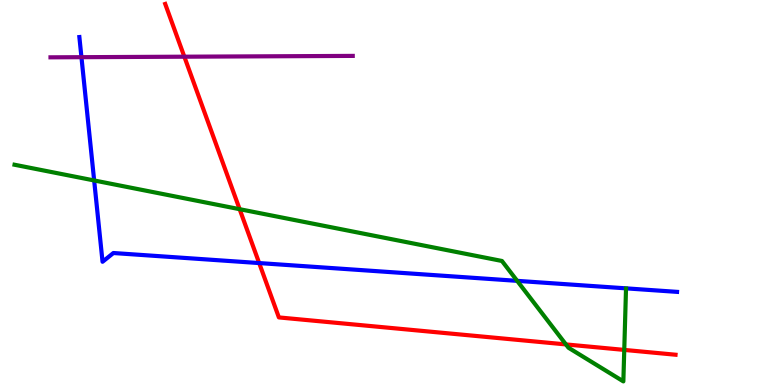[{'lines': ['blue', 'red'], 'intersections': [{'x': 3.34, 'y': 3.17}]}, {'lines': ['green', 'red'], 'intersections': [{'x': 3.09, 'y': 4.57}, {'x': 7.3, 'y': 1.05}, {'x': 8.05, 'y': 0.912}]}, {'lines': ['purple', 'red'], 'intersections': [{'x': 2.38, 'y': 8.53}]}, {'lines': ['blue', 'green'], 'intersections': [{'x': 1.21, 'y': 5.31}, {'x': 6.67, 'y': 2.71}]}, {'lines': ['blue', 'purple'], 'intersections': [{'x': 1.05, 'y': 8.51}]}, {'lines': ['green', 'purple'], 'intersections': []}]